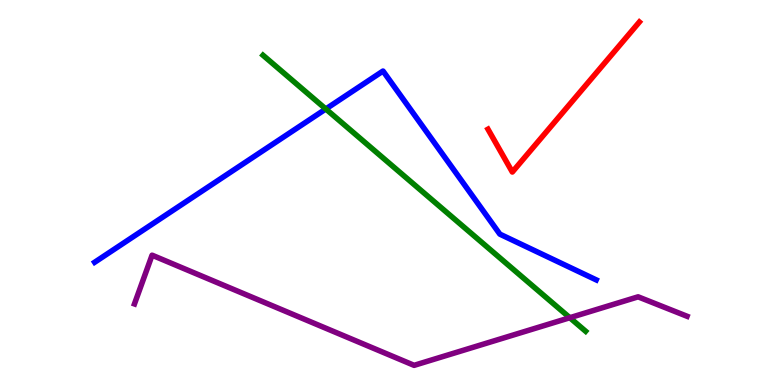[{'lines': ['blue', 'red'], 'intersections': []}, {'lines': ['green', 'red'], 'intersections': []}, {'lines': ['purple', 'red'], 'intersections': []}, {'lines': ['blue', 'green'], 'intersections': [{'x': 4.2, 'y': 7.17}]}, {'lines': ['blue', 'purple'], 'intersections': []}, {'lines': ['green', 'purple'], 'intersections': [{'x': 7.35, 'y': 1.75}]}]